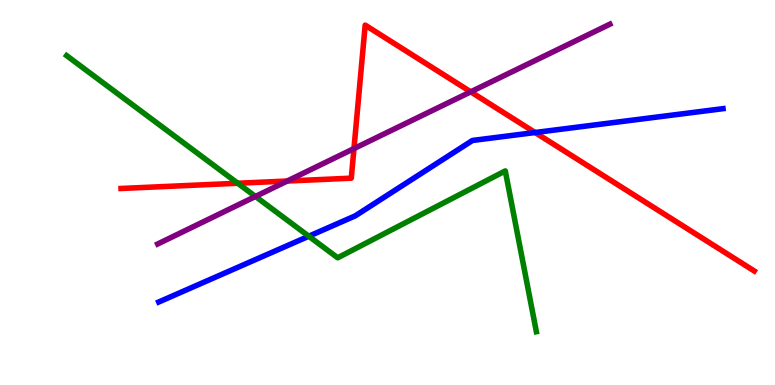[{'lines': ['blue', 'red'], 'intersections': [{'x': 6.9, 'y': 6.56}]}, {'lines': ['green', 'red'], 'intersections': [{'x': 3.07, 'y': 5.24}]}, {'lines': ['purple', 'red'], 'intersections': [{'x': 3.71, 'y': 5.3}, {'x': 4.57, 'y': 6.14}, {'x': 6.07, 'y': 7.61}]}, {'lines': ['blue', 'green'], 'intersections': [{'x': 3.98, 'y': 3.86}]}, {'lines': ['blue', 'purple'], 'intersections': []}, {'lines': ['green', 'purple'], 'intersections': [{'x': 3.3, 'y': 4.9}]}]